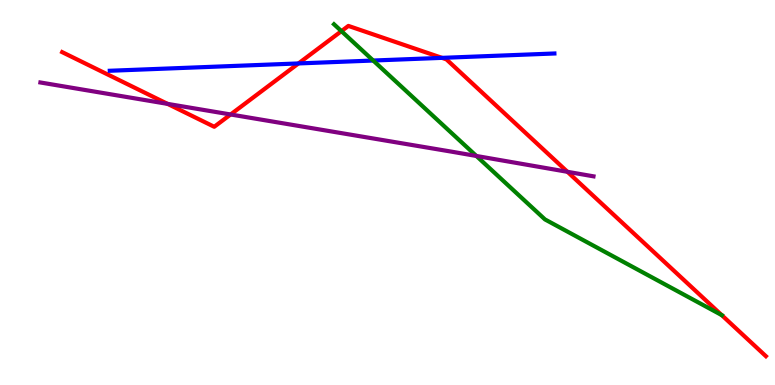[{'lines': ['blue', 'red'], 'intersections': [{'x': 3.85, 'y': 8.35}, {'x': 5.7, 'y': 8.5}]}, {'lines': ['green', 'red'], 'intersections': [{'x': 4.41, 'y': 9.19}, {'x': 9.31, 'y': 1.82}]}, {'lines': ['purple', 'red'], 'intersections': [{'x': 2.16, 'y': 7.3}, {'x': 2.98, 'y': 7.03}, {'x': 7.32, 'y': 5.54}]}, {'lines': ['blue', 'green'], 'intersections': [{'x': 4.82, 'y': 8.43}]}, {'lines': ['blue', 'purple'], 'intersections': []}, {'lines': ['green', 'purple'], 'intersections': [{'x': 6.15, 'y': 5.95}]}]